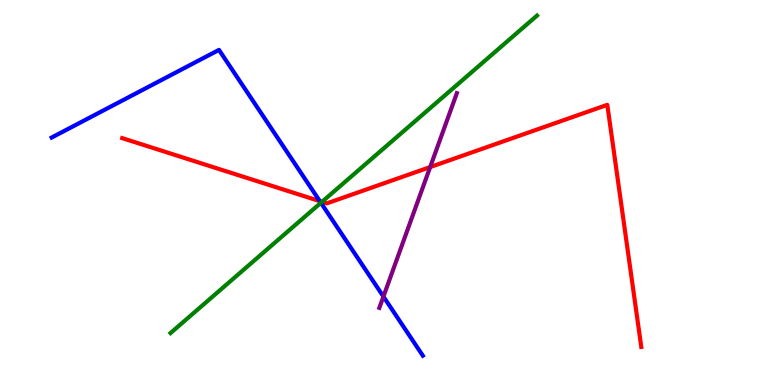[{'lines': ['blue', 'red'], 'intersections': [{'x': 4.13, 'y': 4.78}]}, {'lines': ['green', 'red'], 'intersections': [{'x': 4.15, 'y': 4.76}]}, {'lines': ['purple', 'red'], 'intersections': [{'x': 5.55, 'y': 5.66}]}, {'lines': ['blue', 'green'], 'intersections': [{'x': 4.14, 'y': 4.73}]}, {'lines': ['blue', 'purple'], 'intersections': [{'x': 4.95, 'y': 2.3}]}, {'lines': ['green', 'purple'], 'intersections': []}]